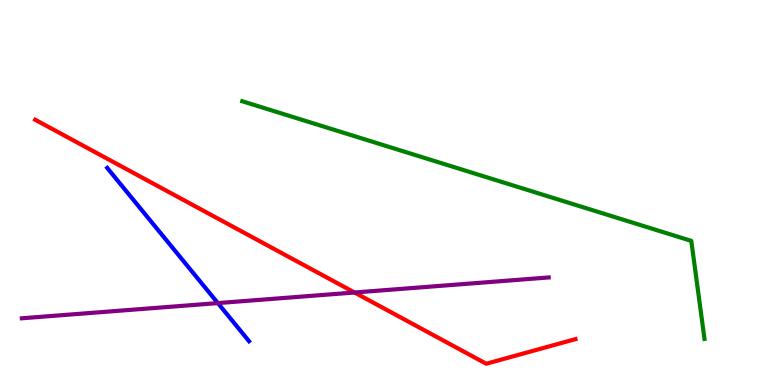[{'lines': ['blue', 'red'], 'intersections': []}, {'lines': ['green', 'red'], 'intersections': []}, {'lines': ['purple', 'red'], 'intersections': [{'x': 4.57, 'y': 2.4}]}, {'lines': ['blue', 'green'], 'intersections': []}, {'lines': ['blue', 'purple'], 'intersections': [{'x': 2.81, 'y': 2.13}]}, {'lines': ['green', 'purple'], 'intersections': []}]